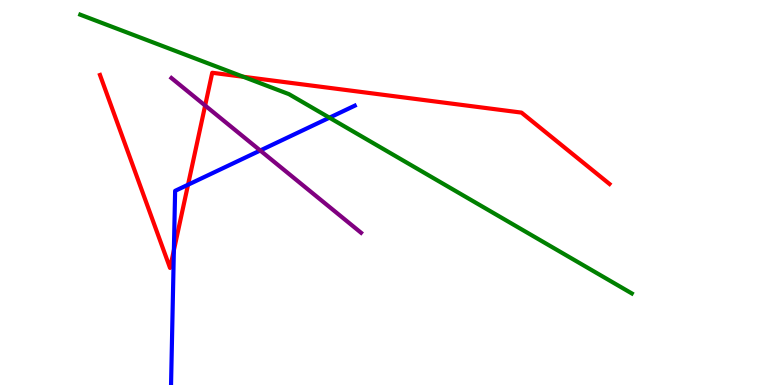[{'lines': ['blue', 'red'], 'intersections': [{'x': 2.24, 'y': 3.5}, {'x': 2.43, 'y': 5.2}]}, {'lines': ['green', 'red'], 'intersections': [{'x': 3.14, 'y': 8.01}]}, {'lines': ['purple', 'red'], 'intersections': [{'x': 2.65, 'y': 7.26}]}, {'lines': ['blue', 'green'], 'intersections': [{'x': 4.25, 'y': 6.94}]}, {'lines': ['blue', 'purple'], 'intersections': [{'x': 3.36, 'y': 6.09}]}, {'lines': ['green', 'purple'], 'intersections': []}]